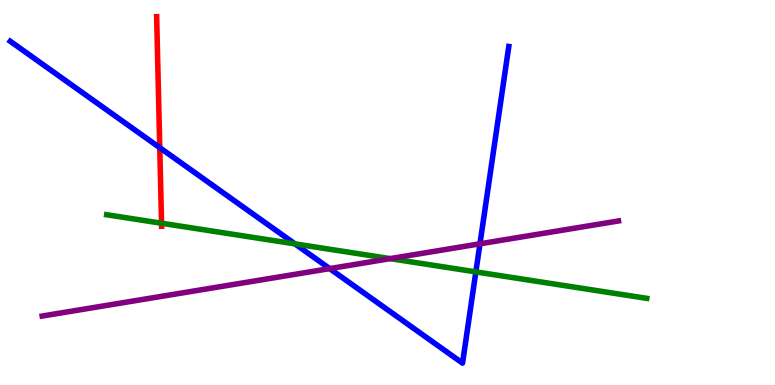[{'lines': ['blue', 'red'], 'intersections': [{'x': 2.06, 'y': 6.16}]}, {'lines': ['green', 'red'], 'intersections': [{'x': 2.08, 'y': 4.2}]}, {'lines': ['purple', 'red'], 'intersections': []}, {'lines': ['blue', 'green'], 'intersections': [{'x': 3.81, 'y': 3.67}, {'x': 6.14, 'y': 2.94}]}, {'lines': ['blue', 'purple'], 'intersections': [{'x': 4.25, 'y': 3.02}, {'x': 6.19, 'y': 3.67}]}, {'lines': ['green', 'purple'], 'intersections': [{'x': 5.03, 'y': 3.28}]}]